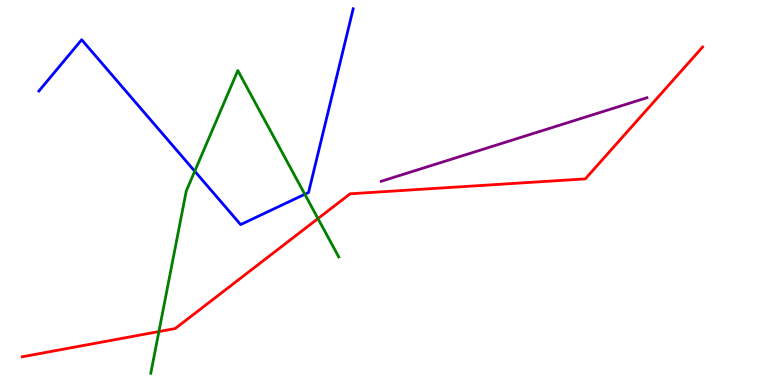[{'lines': ['blue', 'red'], 'intersections': []}, {'lines': ['green', 'red'], 'intersections': [{'x': 2.05, 'y': 1.39}, {'x': 4.1, 'y': 4.32}]}, {'lines': ['purple', 'red'], 'intersections': []}, {'lines': ['blue', 'green'], 'intersections': [{'x': 2.51, 'y': 5.55}, {'x': 3.93, 'y': 4.95}]}, {'lines': ['blue', 'purple'], 'intersections': []}, {'lines': ['green', 'purple'], 'intersections': []}]